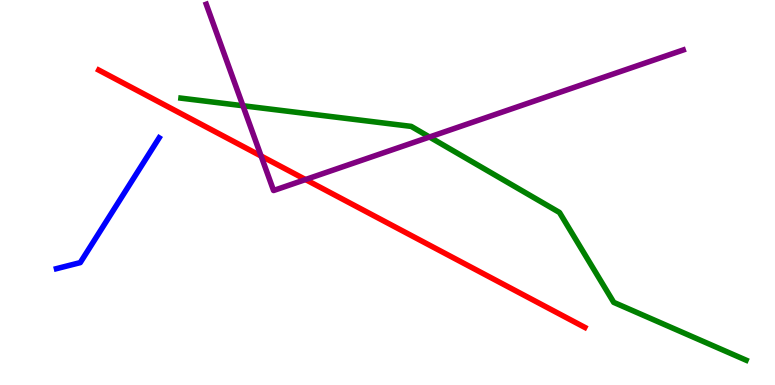[{'lines': ['blue', 'red'], 'intersections': []}, {'lines': ['green', 'red'], 'intersections': []}, {'lines': ['purple', 'red'], 'intersections': [{'x': 3.37, 'y': 5.95}, {'x': 3.94, 'y': 5.34}]}, {'lines': ['blue', 'green'], 'intersections': []}, {'lines': ['blue', 'purple'], 'intersections': []}, {'lines': ['green', 'purple'], 'intersections': [{'x': 3.13, 'y': 7.25}, {'x': 5.54, 'y': 6.44}]}]